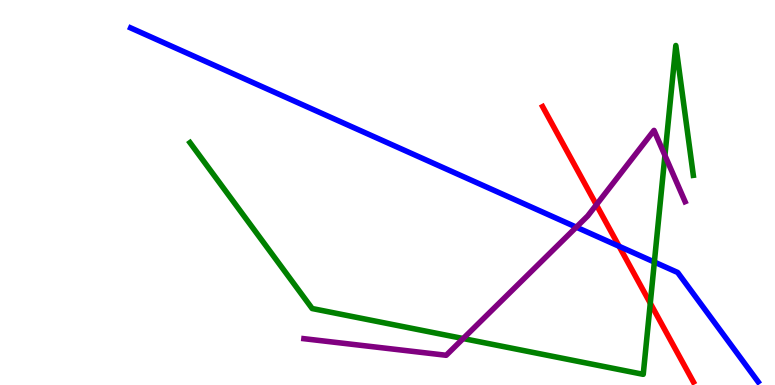[{'lines': ['blue', 'red'], 'intersections': [{'x': 7.99, 'y': 3.6}]}, {'lines': ['green', 'red'], 'intersections': [{'x': 8.39, 'y': 2.12}]}, {'lines': ['purple', 'red'], 'intersections': [{'x': 7.7, 'y': 4.68}]}, {'lines': ['blue', 'green'], 'intersections': [{'x': 8.44, 'y': 3.19}]}, {'lines': ['blue', 'purple'], 'intersections': [{'x': 7.44, 'y': 4.1}]}, {'lines': ['green', 'purple'], 'intersections': [{'x': 5.98, 'y': 1.21}, {'x': 8.58, 'y': 5.96}]}]